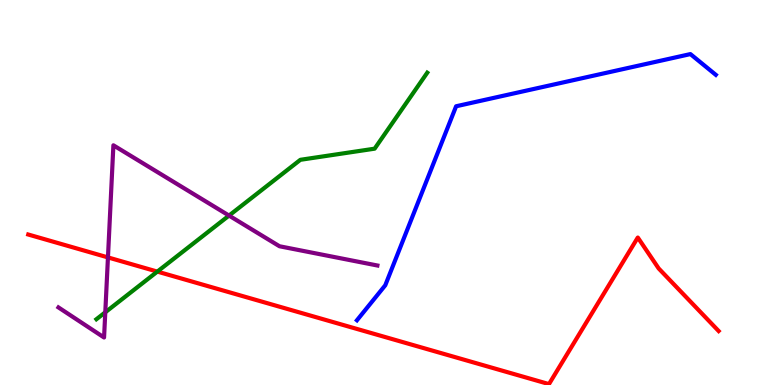[{'lines': ['blue', 'red'], 'intersections': []}, {'lines': ['green', 'red'], 'intersections': [{'x': 2.03, 'y': 2.95}]}, {'lines': ['purple', 'red'], 'intersections': [{'x': 1.39, 'y': 3.31}]}, {'lines': ['blue', 'green'], 'intersections': []}, {'lines': ['blue', 'purple'], 'intersections': []}, {'lines': ['green', 'purple'], 'intersections': [{'x': 1.36, 'y': 1.89}, {'x': 2.96, 'y': 4.4}]}]